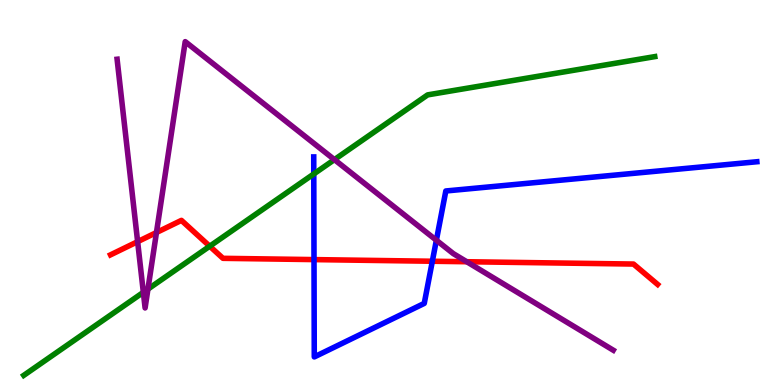[{'lines': ['blue', 'red'], 'intersections': [{'x': 4.05, 'y': 3.26}, {'x': 5.58, 'y': 3.21}]}, {'lines': ['green', 'red'], 'intersections': [{'x': 2.71, 'y': 3.6}]}, {'lines': ['purple', 'red'], 'intersections': [{'x': 1.78, 'y': 3.72}, {'x': 2.02, 'y': 3.96}, {'x': 6.02, 'y': 3.2}]}, {'lines': ['blue', 'green'], 'intersections': [{'x': 4.05, 'y': 5.48}]}, {'lines': ['blue', 'purple'], 'intersections': [{'x': 5.63, 'y': 3.76}]}, {'lines': ['green', 'purple'], 'intersections': [{'x': 1.85, 'y': 2.41}, {'x': 1.91, 'y': 2.49}, {'x': 4.32, 'y': 5.85}]}]